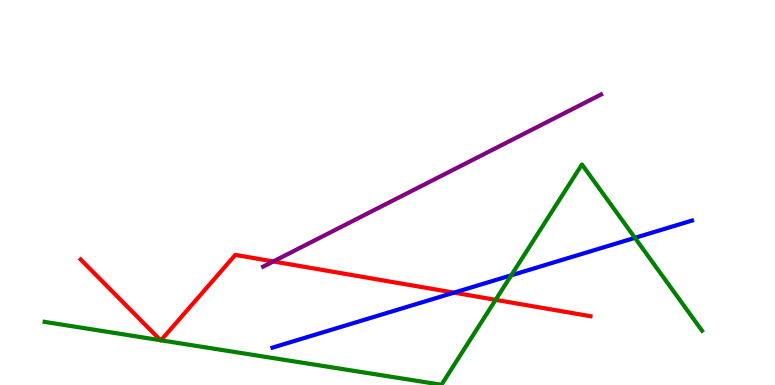[{'lines': ['blue', 'red'], 'intersections': [{'x': 5.86, 'y': 2.4}]}, {'lines': ['green', 'red'], 'intersections': [{'x': 2.07, 'y': 1.16}, {'x': 2.08, 'y': 1.16}, {'x': 6.4, 'y': 2.21}]}, {'lines': ['purple', 'red'], 'intersections': [{'x': 3.53, 'y': 3.21}]}, {'lines': ['blue', 'green'], 'intersections': [{'x': 6.6, 'y': 2.85}, {'x': 8.19, 'y': 3.82}]}, {'lines': ['blue', 'purple'], 'intersections': []}, {'lines': ['green', 'purple'], 'intersections': []}]